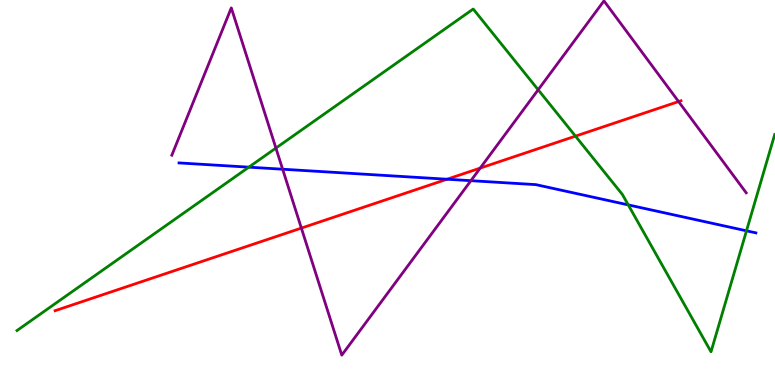[{'lines': ['blue', 'red'], 'intersections': [{'x': 5.77, 'y': 5.34}]}, {'lines': ['green', 'red'], 'intersections': [{'x': 7.43, 'y': 6.46}]}, {'lines': ['purple', 'red'], 'intersections': [{'x': 3.89, 'y': 4.08}, {'x': 6.2, 'y': 5.63}, {'x': 8.76, 'y': 7.36}]}, {'lines': ['blue', 'green'], 'intersections': [{'x': 3.21, 'y': 5.66}, {'x': 8.11, 'y': 4.68}, {'x': 9.63, 'y': 4.0}]}, {'lines': ['blue', 'purple'], 'intersections': [{'x': 3.65, 'y': 5.6}, {'x': 6.08, 'y': 5.31}]}, {'lines': ['green', 'purple'], 'intersections': [{'x': 3.56, 'y': 6.15}, {'x': 6.94, 'y': 7.67}]}]